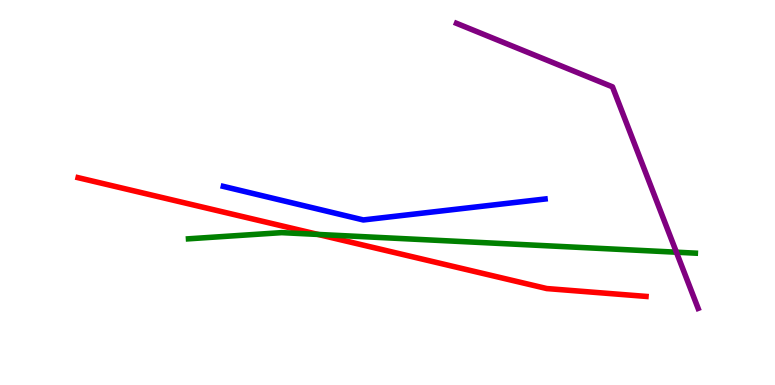[{'lines': ['blue', 'red'], 'intersections': []}, {'lines': ['green', 'red'], 'intersections': [{'x': 4.1, 'y': 3.91}]}, {'lines': ['purple', 'red'], 'intersections': []}, {'lines': ['blue', 'green'], 'intersections': []}, {'lines': ['blue', 'purple'], 'intersections': []}, {'lines': ['green', 'purple'], 'intersections': [{'x': 8.73, 'y': 3.45}]}]